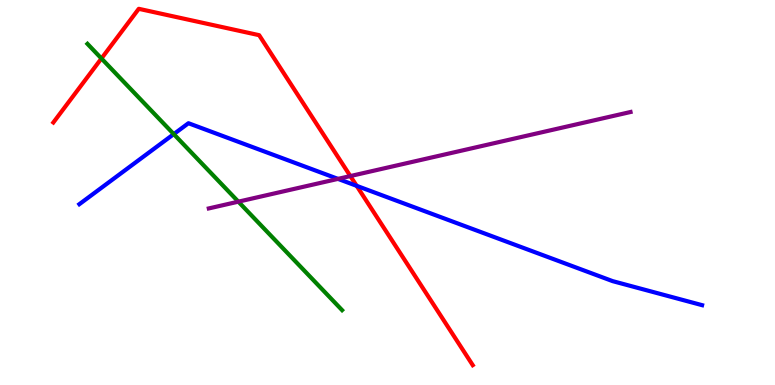[{'lines': ['blue', 'red'], 'intersections': [{'x': 4.6, 'y': 5.17}]}, {'lines': ['green', 'red'], 'intersections': [{'x': 1.31, 'y': 8.48}]}, {'lines': ['purple', 'red'], 'intersections': [{'x': 4.52, 'y': 5.43}]}, {'lines': ['blue', 'green'], 'intersections': [{'x': 2.24, 'y': 6.52}]}, {'lines': ['blue', 'purple'], 'intersections': [{'x': 4.36, 'y': 5.35}]}, {'lines': ['green', 'purple'], 'intersections': [{'x': 3.08, 'y': 4.76}]}]